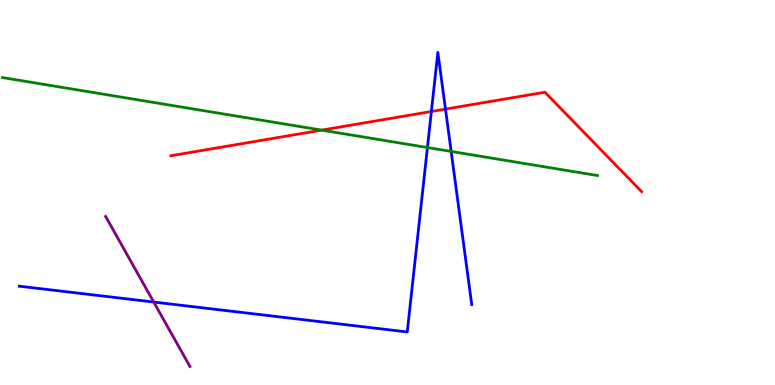[{'lines': ['blue', 'red'], 'intersections': [{'x': 5.57, 'y': 7.1}, {'x': 5.75, 'y': 7.17}]}, {'lines': ['green', 'red'], 'intersections': [{'x': 4.15, 'y': 6.62}]}, {'lines': ['purple', 'red'], 'intersections': []}, {'lines': ['blue', 'green'], 'intersections': [{'x': 5.52, 'y': 6.17}, {'x': 5.82, 'y': 6.07}]}, {'lines': ['blue', 'purple'], 'intersections': [{'x': 1.98, 'y': 2.15}]}, {'lines': ['green', 'purple'], 'intersections': []}]